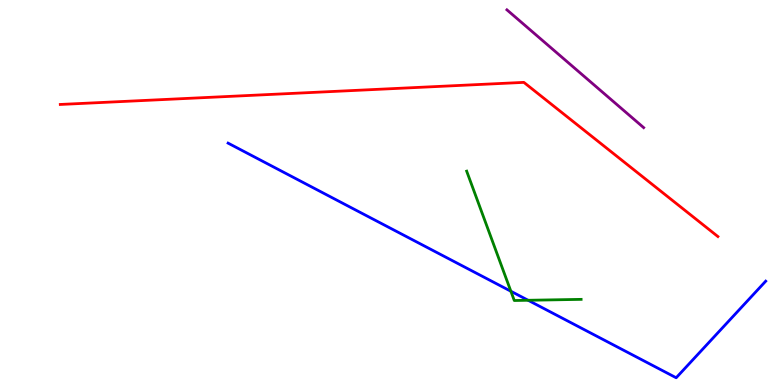[{'lines': ['blue', 'red'], 'intersections': []}, {'lines': ['green', 'red'], 'intersections': []}, {'lines': ['purple', 'red'], 'intersections': []}, {'lines': ['blue', 'green'], 'intersections': [{'x': 6.59, 'y': 2.44}, {'x': 6.81, 'y': 2.2}]}, {'lines': ['blue', 'purple'], 'intersections': []}, {'lines': ['green', 'purple'], 'intersections': []}]